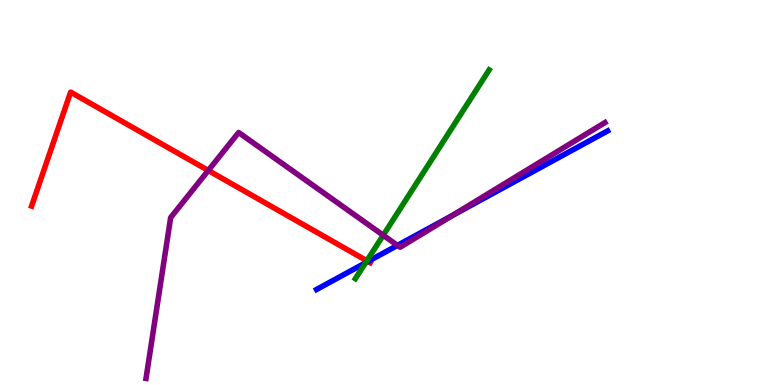[{'lines': ['blue', 'red'], 'intersections': [{'x': 4.75, 'y': 3.21}]}, {'lines': ['green', 'red'], 'intersections': [{'x': 4.73, 'y': 3.23}]}, {'lines': ['purple', 'red'], 'intersections': [{'x': 2.69, 'y': 5.57}]}, {'lines': ['blue', 'green'], 'intersections': [{'x': 4.72, 'y': 3.17}]}, {'lines': ['blue', 'purple'], 'intersections': [{'x': 5.13, 'y': 3.63}, {'x': 5.83, 'y': 4.4}]}, {'lines': ['green', 'purple'], 'intersections': [{'x': 4.94, 'y': 3.89}]}]